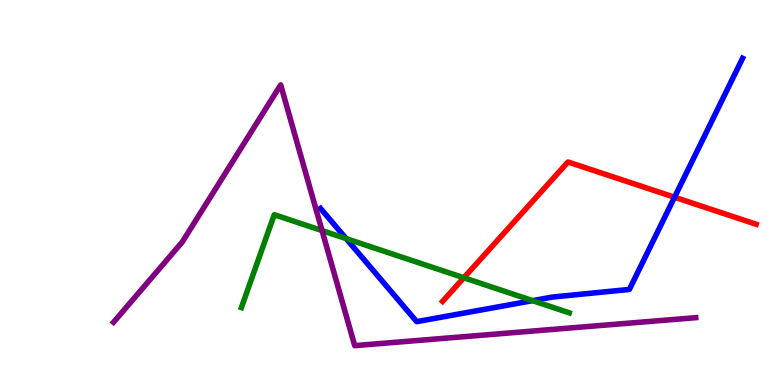[{'lines': ['blue', 'red'], 'intersections': [{'x': 8.7, 'y': 4.88}]}, {'lines': ['green', 'red'], 'intersections': [{'x': 5.98, 'y': 2.79}]}, {'lines': ['purple', 'red'], 'intersections': []}, {'lines': ['blue', 'green'], 'intersections': [{'x': 4.47, 'y': 3.8}, {'x': 6.87, 'y': 2.19}]}, {'lines': ['blue', 'purple'], 'intersections': []}, {'lines': ['green', 'purple'], 'intersections': [{'x': 4.16, 'y': 4.01}]}]